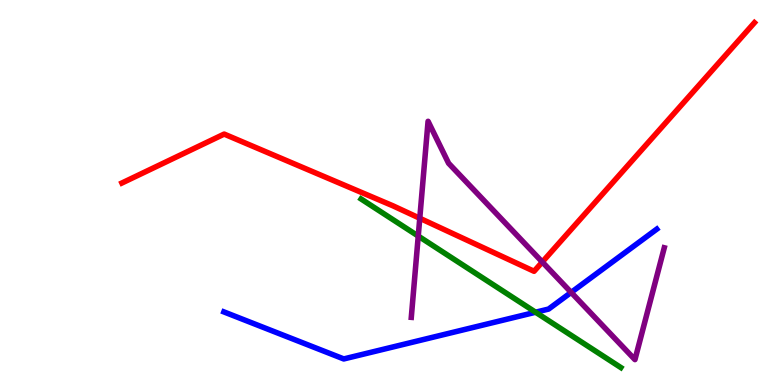[{'lines': ['blue', 'red'], 'intersections': []}, {'lines': ['green', 'red'], 'intersections': []}, {'lines': ['purple', 'red'], 'intersections': [{'x': 5.42, 'y': 4.33}, {'x': 7.0, 'y': 3.19}]}, {'lines': ['blue', 'green'], 'intersections': [{'x': 6.91, 'y': 1.89}]}, {'lines': ['blue', 'purple'], 'intersections': [{'x': 7.37, 'y': 2.41}]}, {'lines': ['green', 'purple'], 'intersections': [{'x': 5.4, 'y': 3.87}]}]